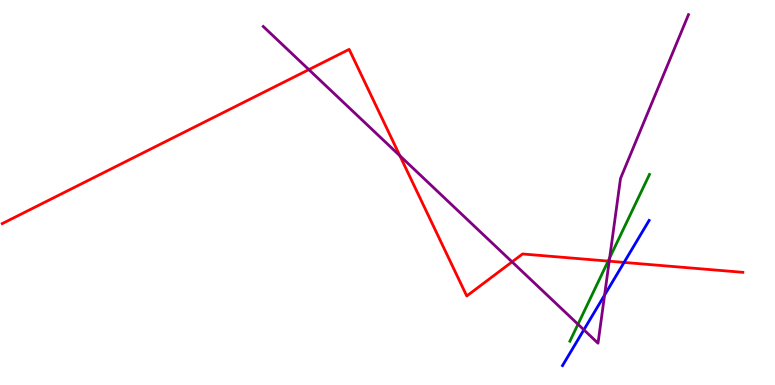[{'lines': ['blue', 'red'], 'intersections': [{'x': 8.05, 'y': 3.18}]}, {'lines': ['green', 'red'], 'intersections': [{'x': 7.85, 'y': 3.22}]}, {'lines': ['purple', 'red'], 'intersections': [{'x': 3.99, 'y': 8.19}, {'x': 5.16, 'y': 5.95}, {'x': 6.61, 'y': 3.2}, {'x': 7.86, 'y': 3.22}]}, {'lines': ['blue', 'green'], 'intersections': []}, {'lines': ['blue', 'purple'], 'intersections': [{'x': 7.53, 'y': 1.43}, {'x': 7.8, 'y': 2.34}]}, {'lines': ['green', 'purple'], 'intersections': [{'x': 7.46, 'y': 1.58}, {'x': 7.87, 'y': 3.3}]}]